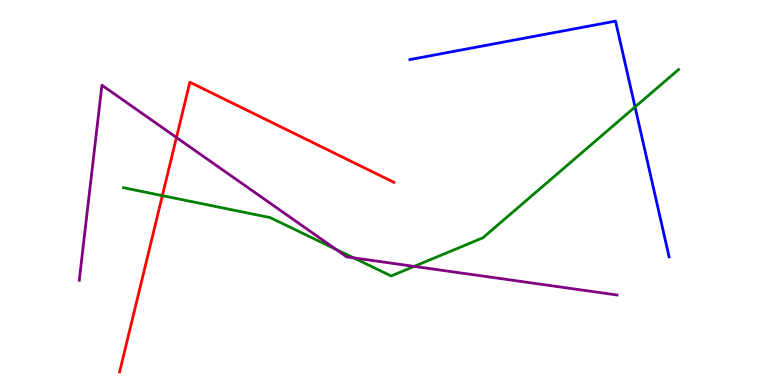[{'lines': ['blue', 'red'], 'intersections': []}, {'lines': ['green', 'red'], 'intersections': [{'x': 2.09, 'y': 4.92}]}, {'lines': ['purple', 'red'], 'intersections': [{'x': 2.28, 'y': 6.43}]}, {'lines': ['blue', 'green'], 'intersections': [{'x': 8.19, 'y': 7.22}]}, {'lines': ['blue', 'purple'], 'intersections': []}, {'lines': ['green', 'purple'], 'intersections': [{'x': 4.33, 'y': 3.53}, {'x': 4.56, 'y': 3.3}, {'x': 5.34, 'y': 3.08}]}]